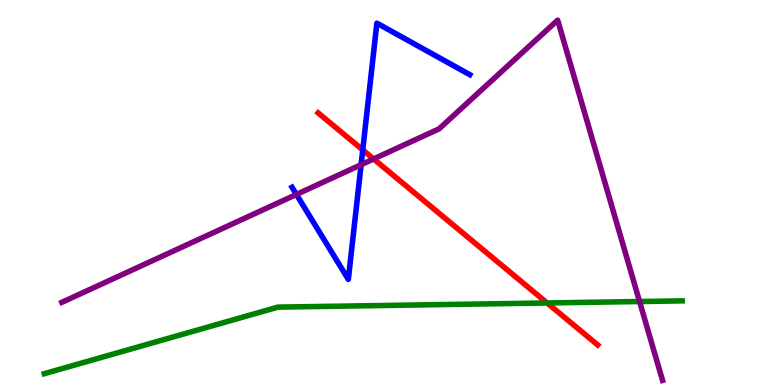[{'lines': ['blue', 'red'], 'intersections': [{'x': 4.68, 'y': 6.11}]}, {'lines': ['green', 'red'], 'intersections': [{'x': 7.06, 'y': 2.13}]}, {'lines': ['purple', 'red'], 'intersections': [{'x': 4.82, 'y': 5.87}]}, {'lines': ['blue', 'green'], 'intersections': []}, {'lines': ['blue', 'purple'], 'intersections': [{'x': 3.82, 'y': 4.95}, {'x': 4.66, 'y': 5.72}]}, {'lines': ['green', 'purple'], 'intersections': [{'x': 8.25, 'y': 2.17}]}]